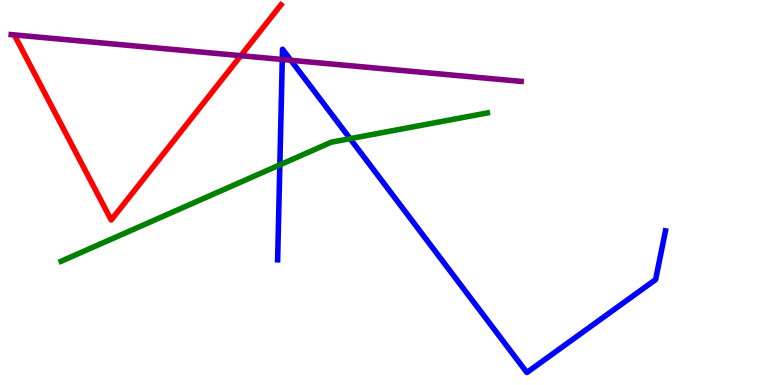[{'lines': ['blue', 'red'], 'intersections': []}, {'lines': ['green', 'red'], 'intersections': []}, {'lines': ['purple', 'red'], 'intersections': [{'x': 3.11, 'y': 8.55}]}, {'lines': ['blue', 'green'], 'intersections': [{'x': 3.61, 'y': 5.72}, {'x': 4.52, 'y': 6.4}]}, {'lines': ['blue', 'purple'], 'intersections': [{'x': 3.64, 'y': 8.45}, {'x': 3.75, 'y': 8.43}]}, {'lines': ['green', 'purple'], 'intersections': []}]